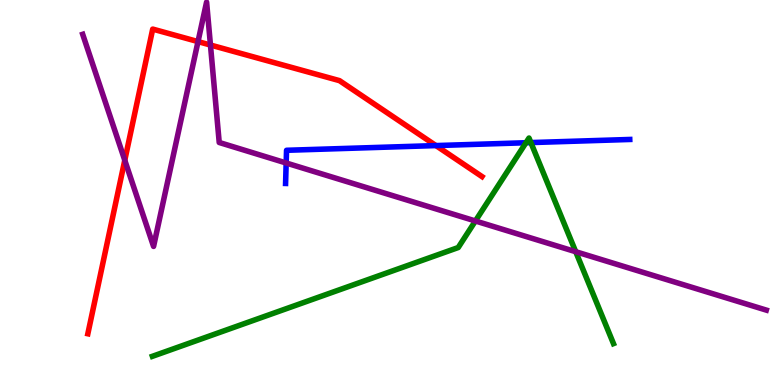[{'lines': ['blue', 'red'], 'intersections': [{'x': 5.63, 'y': 6.22}]}, {'lines': ['green', 'red'], 'intersections': []}, {'lines': ['purple', 'red'], 'intersections': [{'x': 1.61, 'y': 5.84}, {'x': 2.55, 'y': 8.92}, {'x': 2.72, 'y': 8.83}]}, {'lines': ['blue', 'green'], 'intersections': [{'x': 6.79, 'y': 6.29}, {'x': 6.85, 'y': 6.3}]}, {'lines': ['blue', 'purple'], 'intersections': [{'x': 3.69, 'y': 5.77}]}, {'lines': ['green', 'purple'], 'intersections': [{'x': 6.13, 'y': 4.26}, {'x': 7.43, 'y': 3.46}]}]